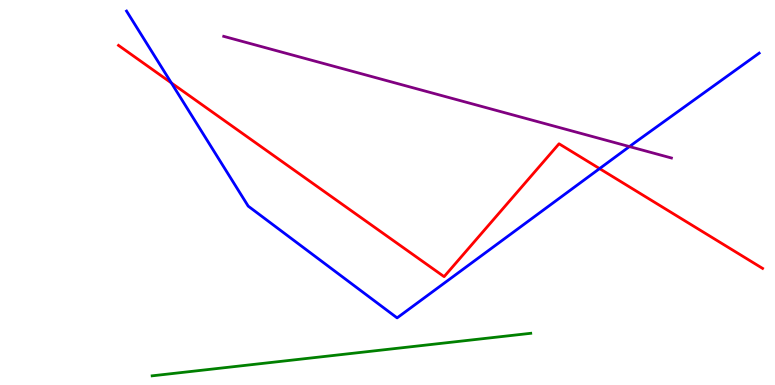[{'lines': ['blue', 'red'], 'intersections': [{'x': 2.21, 'y': 7.85}, {'x': 7.74, 'y': 5.62}]}, {'lines': ['green', 'red'], 'intersections': []}, {'lines': ['purple', 'red'], 'intersections': []}, {'lines': ['blue', 'green'], 'intersections': []}, {'lines': ['blue', 'purple'], 'intersections': [{'x': 8.12, 'y': 6.19}]}, {'lines': ['green', 'purple'], 'intersections': []}]